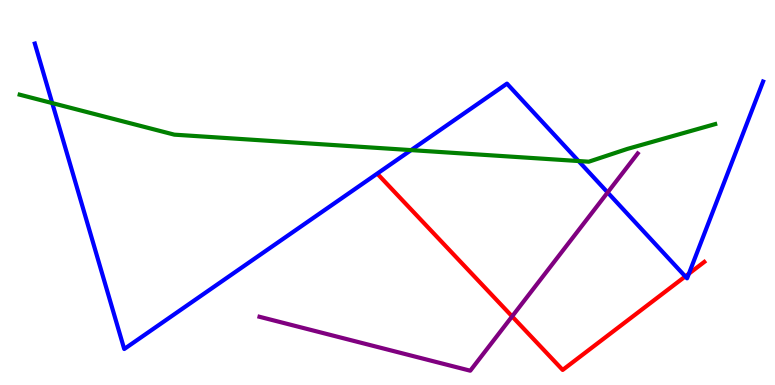[{'lines': ['blue', 'red'], 'intersections': [{'x': 8.84, 'y': 2.82}, {'x': 8.89, 'y': 2.89}]}, {'lines': ['green', 'red'], 'intersections': []}, {'lines': ['purple', 'red'], 'intersections': [{'x': 6.61, 'y': 1.78}]}, {'lines': ['blue', 'green'], 'intersections': [{'x': 0.674, 'y': 7.32}, {'x': 5.3, 'y': 6.1}, {'x': 7.47, 'y': 5.82}]}, {'lines': ['blue', 'purple'], 'intersections': [{'x': 7.84, 'y': 5.0}]}, {'lines': ['green', 'purple'], 'intersections': []}]